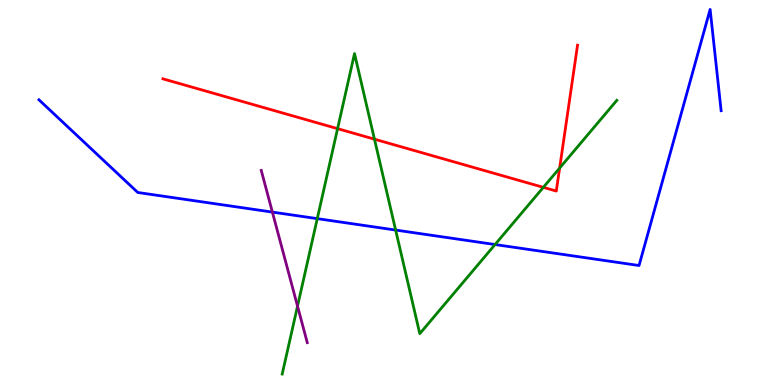[{'lines': ['blue', 'red'], 'intersections': []}, {'lines': ['green', 'red'], 'intersections': [{'x': 4.36, 'y': 6.66}, {'x': 4.83, 'y': 6.38}, {'x': 7.01, 'y': 5.13}, {'x': 7.22, 'y': 5.64}]}, {'lines': ['purple', 'red'], 'intersections': []}, {'lines': ['blue', 'green'], 'intersections': [{'x': 4.09, 'y': 4.32}, {'x': 5.11, 'y': 4.02}, {'x': 6.39, 'y': 3.65}]}, {'lines': ['blue', 'purple'], 'intersections': [{'x': 3.51, 'y': 4.49}]}, {'lines': ['green', 'purple'], 'intersections': [{'x': 3.84, 'y': 2.05}]}]